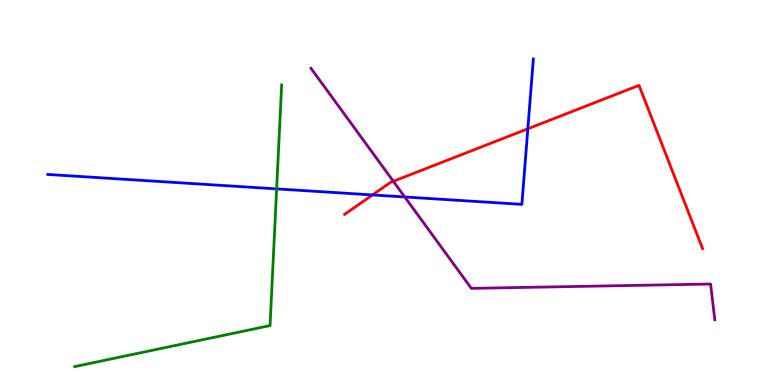[{'lines': ['blue', 'red'], 'intersections': [{'x': 4.81, 'y': 4.94}, {'x': 6.81, 'y': 6.66}]}, {'lines': ['green', 'red'], 'intersections': []}, {'lines': ['purple', 'red'], 'intersections': [{'x': 5.08, 'y': 5.29}]}, {'lines': ['blue', 'green'], 'intersections': [{'x': 3.57, 'y': 5.09}]}, {'lines': ['blue', 'purple'], 'intersections': [{'x': 5.22, 'y': 4.88}]}, {'lines': ['green', 'purple'], 'intersections': []}]